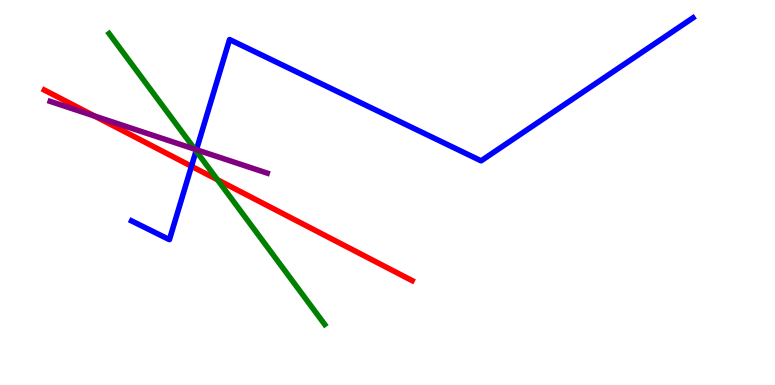[{'lines': ['blue', 'red'], 'intersections': [{'x': 2.47, 'y': 5.68}]}, {'lines': ['green', 'red'], 'intersections': [{'x': 2.81, 'y': 5.33}]}, {'lines': ['purple', 'red'], 'intersections': [{'x': 1.22, 'y': 6.99}]}, {'lines': ['blue', 'green'], 'intersections': [{'x': 2.53, 'y': 6.08}]}, {'lines': ['blue', 'purple'], 'intersections': [{'x': 2.53, 'y': 6.11}]}, {'lines': ['green', 'purple'], 'intersections': [{'x': 2.51, 'y': 6.13}]}]